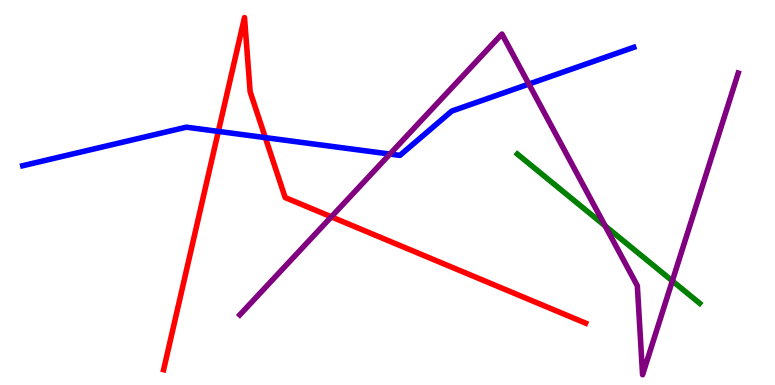[{'lines': ['blue', 'red'], 'intersections': [{'x': 2.82, 'y': 6.59}, {'x': 3.42, 'y': 6.43}]}, {'lines': ['green', 'red'], 'intersections': []}, {'lines': ['purple', 'red'], 'intersections': [{'x': 4.28, 'y': 4.37}]}, {'lines': ['blue', 'green'], 'intersections': []}, {'lines': ['blue', 'purple'], 'intersections': [{'x': 5.03, 'y': 6.0}, {'x': 6.82, 'y': 7.82}]}, {'lines': ['green', 'purple'], 'intersections': [{'x': 7.81, 'y': 4.13}, {'x': 8.68, 'y': 2.7}]}]